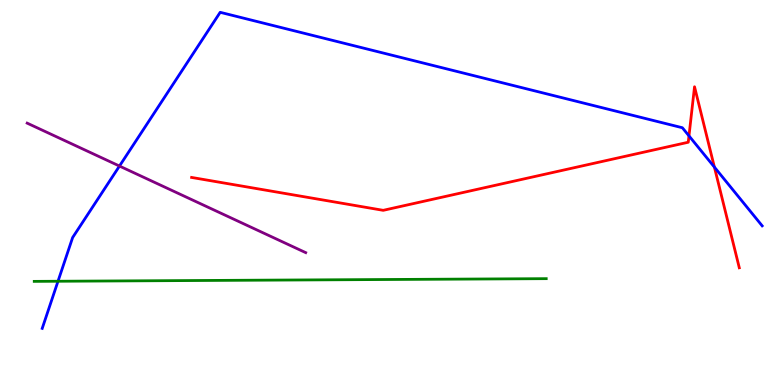[{'lines': ['blue', 'red'], 'intersections': [{'x': 8.89, 'y': 6.47}, {'x': 9.22, 'y': 5.66}]}, {'lines': ['green', 'red'], 'intersections': []}, {'lines': ['purple', 'red'], 'intersections': []}, {'lines': ['blue', 'green'], 'intersections': [{'x': 0.748, 'y': 2.69}]}, {'lines': ['blue', 'purple'], 'intersections': [{'x': 1.54, 'y': 5.69}]}, {'lines': ['green', 'purple'], 'intersections': []}]